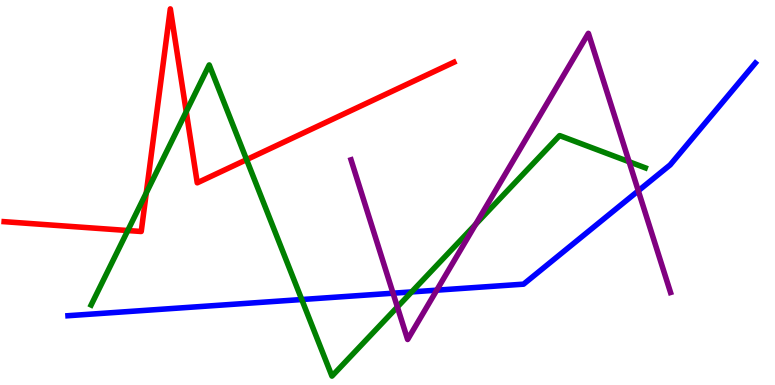[{'lines': ['blue', 'red'], 'intersections': []}, {'lines': ['green', 'red'], 'intersections': [{'x': 1.65, 'y': 4.01}, {'x': 1.89, 'y': 4.99}, {'x': 2.4, 'y': 7.1}, {'x': 3.18, 'y': 5.85}]}, {'lines': ['purple', 'red'], 'intersections': []}, {'lines': ['blue', 'green'], 'intersections': [{'x': 3.89, 'y': 2.22}, {'x': 5.31, 'y': 2.42}]}, {'lines': ['blue', 'purple'], 'intersections': [{'x': 5.07, 'y': 2.38}, {'x': 5.64, 'y': 2.46}, {'x': 8.24, 'y': 5.04}]}, {'lines': ['green', 'purple'], 'intersections': [{'x': 5.13, 'y': 2.03}, {'x': 6.14, 'y': 4.17}, {'x': 8.12, 'y': 5.8}]}]